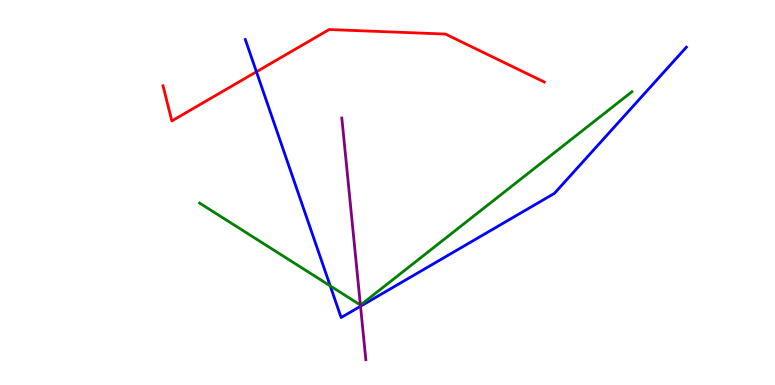[{'lines': ['blue', 'red'], 'intersections': [{'x': 3.31, 'y': 8.14}]}, {'lines': ['green', 'red'], 'intersections': []}, {'lines': ['purple', 'red'], 'intersections': []}, {'lines': ['blue', 'green'], 'intersections': [{'x': 4.26, 'y': 2.57}]}, {'lines': ['blue', 'purple'], 'intersections': [{'x': 4.65, 'y': 2.05}]}, {'lines': ['green', 'purple'], 'intersections': [{'x': 4.65, 'y': 2.08}]}]